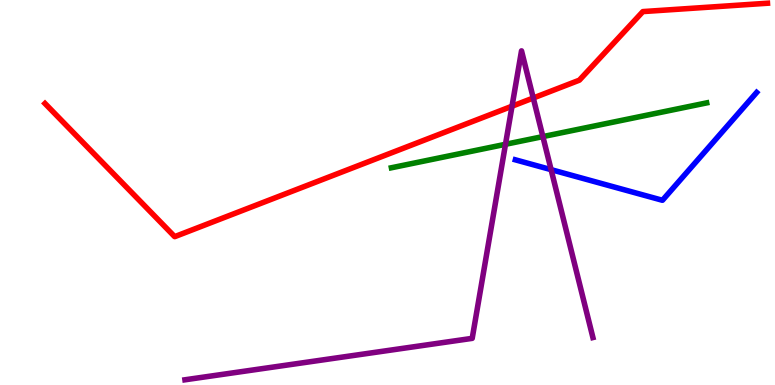[{'lines': ['blue', 'red'], 'intersections': []}, {'lines': ['green', 'red'], 'intersections': []}, {'lines': ['purple', 'red'], 'intersections': [{'x': 6.61, 'y': 7.24}, {'x': 6.88, 'y': 7.45}]}, {'lines': ['blue', 'green'], 'intersections': []}, {'lines': ['blue', 'purple'], 'intersections': [{'x': 7.11, 'y': 5.59}]}, {'lines': ['green', 'purple'], 'intersections': [{'x': 6.52, 'y': 6.25}, {'x': 7.0, 'y': 6.45}]}]